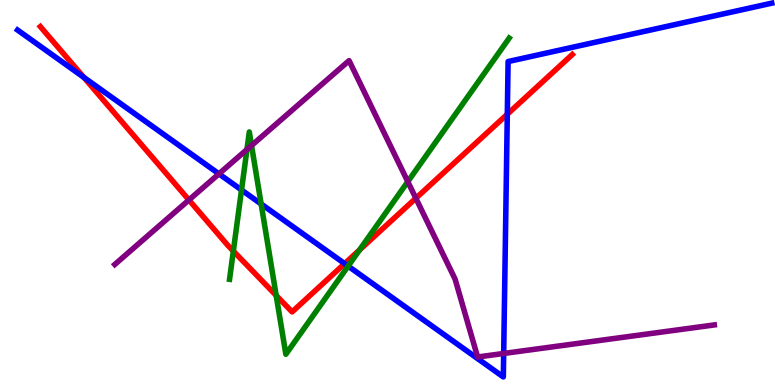[{'lines': ['blue', 'red'], 'intersections': [{'x': 1.08, 'y': 7.99}, {'x': 4.45, 'y': 3.15}, {'x': 6.55, 'y': 7.03}]}, {'lines': ['green', 'red'], 'intersections': [{'x': 3.01, 'y': 3.48}, {'x': 3.56, 'y': 2.33}, {'x': 4.64, 'y': 3.51}]}, {'lines': ['purple', 'red'], 'intersections': [{'x': 2.44, 'y': 4.81}, {'x': 5.37, 'y': 4.85}]}, {'lines': ['blue', 'green'], 'intersections': [{'x': 3.12, 'y': 5.07}, {'x': 3.37, 'y': 4.7}, {'x': 4.49, 'y': 3.09}]}, {'lines': ['blue', 'purple'], 'intersections': [{'x': 2.83, 'y': 5.48}, {'x': 6.5, 'y': 0.819}]}, {'lines': ['green', 'purple'], 'intersections': [{'x': 3.19, 'y': 6.12}, {'x': 3.25, 'y': 6.22}, {'x': 5.26, 'y': 5.28}]}]